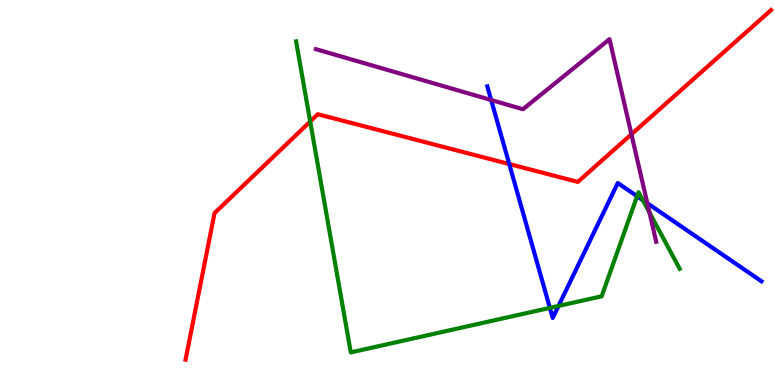[{'lines': ['blue', 'red'], 'intersections': [{'x': 6.57, 'y': 5.74}]}, {'lines': ['green', 'red'], 'intersections': [{'x': 4.0, 'y': 6.84}]}, {'lines': ['purple', 'red'], 'intersections': [{'x': 8.15, 'y': 6.51}]}, {'lines': ['blue', 'green'], 'intersections': [{'x': 7.1, 'y': 2.0}, {'x': 7.21, 'y': 2.05}, {'x': 8.22, 'y': 4.9}, {'x': 8.29, 'y': 4.8}]}, {'lines': ['blue', 'purple'], 'intersections': [{'x': 6.34, 'y': 7.4}, {'x': 8.35, 'y': 4.72}]}, {'lines': ['green', 'purple'], 'intersections': [{'x': 8.38, 'y': 4.48}]}]